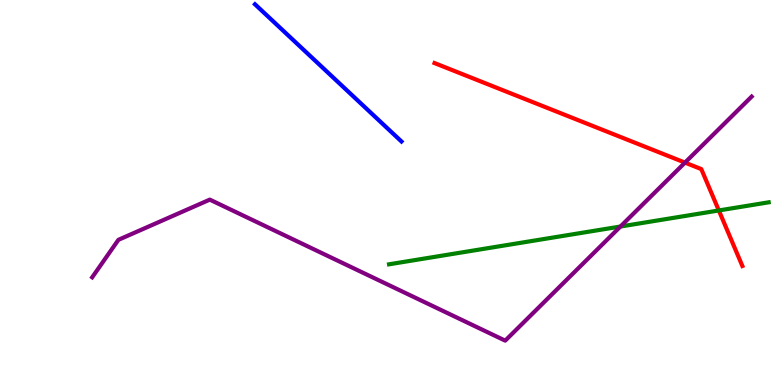[{'lines': ['blue', 'red'], 'intersections': []}, {'lines': ['green', 'red'], 'intersections': [{'x': 9.28, 'y': 4.53}]}, {'lines': ['purple', 'red'], 'intersections': [{'x': 8.84, 'y': 5.78}]}, {'lines': ['blue', 'green'], 'intersections': []}, {'lines': ['blue', 'purple'], 'intersections': []}, {'lines': ['green', 'purple'], 'intersections': [{'x': 8.01, 'y': 4.12}]}]